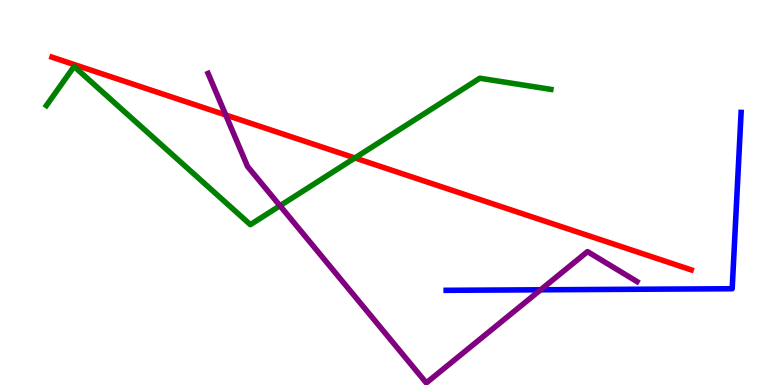[{'lines': ['blue', 'red'], 'intersections': []}, {'lines': ['green', 'red'], 'intersections': [{'x': 4.58, 'y': 5.9}]}, {'lines': ['purple', 'red'], 'intersections': [{'x': 2.91, 'y': 7.01}]}, {'lines': ['blue', 'green'], 'intersections': []}, {'lines': ['blue', 'purple'], 'intersections': [{'x': 6.98, 'y': 2.47}]}, {'lines': ['green', 'purple'], 'intersections': [{'x': 3.61, 'y': 4.66}]}]